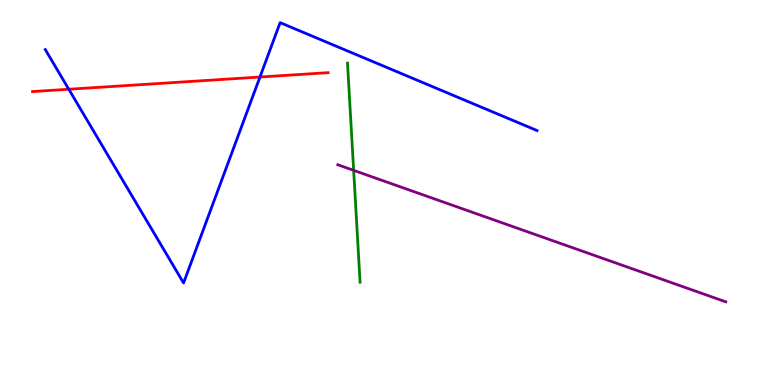[{'lines': ['blue', 'red'], 'intersections': [{'x': 0.888, 'y': 7.68}, {'x': 3.35, 'y': 8.0}]}, {'lines': ['green', 'red'], 'intersections': []}, {'lines': ['purple', 'red'], 'intersections': []}, {'lines': ['blue', 'green'], 'intersections': []}, {'lines': ['blue', 'purple'], 'intersections': []}, {'lines': ['green', 'purple'], 'intersections': [{'x': 4.56, 'y': 5.58}]}]